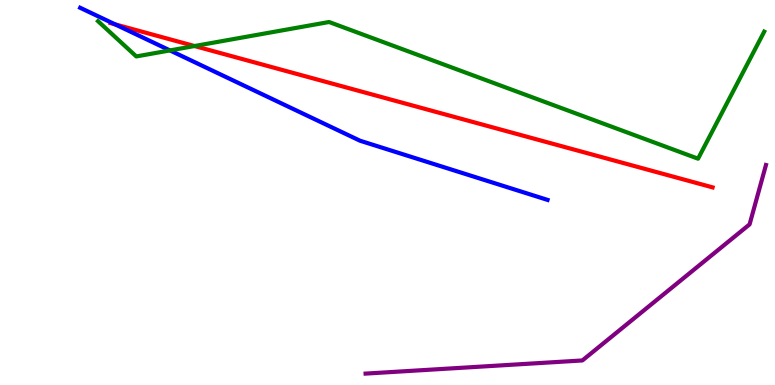[{'lines': ['blue', 'red'], 'intersections': [{'x': 1.48, 'y': 9.37}]}, {'lines': ['green', 'red'], 'intersections': [{'x': 2.51, 'y': 8.8}]}, {'lines': ['purple', 'red'], 'intersections': []}, {'lines': ['blue', 'green'], 'intersections': [{'x': 2.19, 'y': 8.69}]}, {'lines': ['blue', 'purple'], 'intersections': []}, {'lines': ['green', 'purple'], 'intersections': []}]